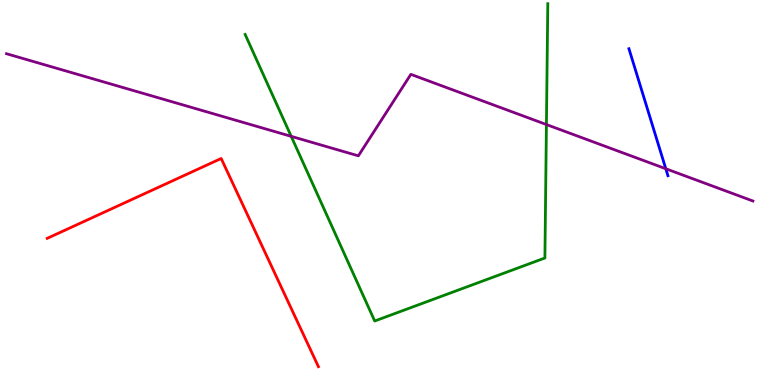[{'lines': ['blue', 'red'], 'intersections': []}, {'lines': ['green', 'red'], 'intersections': []}, {'lines': ['purple', 'red'], 'intersections': []}, {'lines': ['blue', 'green'], 'intersections': []}, {'lines': ['blue', 'purple'], 'intersections': [{'x': 8.59, 'y': 5.62}]}, {'lines': ['green', 'purple'], 'intersections': [{'x': 3.76, 'y': 6.46}, {'x': 7.05, 'y': 6.76}]}]